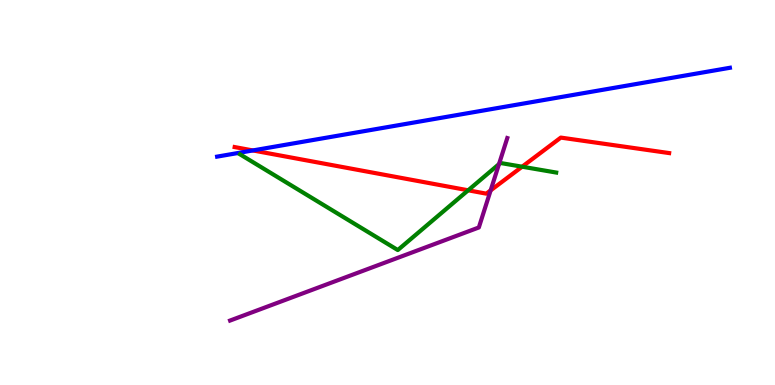[{'lines': ['blue', 'red'], 'intersections': [{'x': 3.26, 'y': 6.09}]}, {'lines': ['green', 'red'], 'intersections': [{'x': 6.04, 'y': 5.06}, {'x': 6.74, 'y': 5.67}]}, {'lines': ['purple', 'red'], 'intersections': [{'x': 6.33, 'y': 5.06}]}, {'lines': ['blue', 'green'], 'intersections': []}, {'lines': ['blue', 'purple'], 'intersections': []}, {'lines': ['green', 'purple'], 'intersections': [{'x': 6.44, 'y': 5.74}]}]